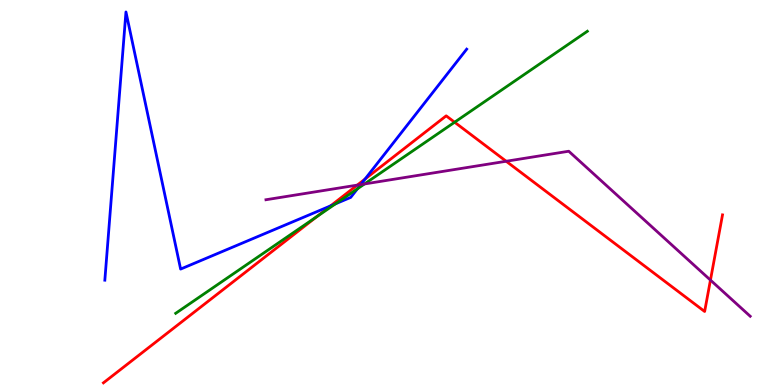[{'lines': ['blue', 'red'], 'intersections': [{'x': 4.27, 'y': 4.65}, {'x': 4.71, 'y': 5.35}]}, {'lines': ['green', 'red'], 'intersections': [{'x': 4.09, 'y': 4.37}, {'x': 5.87, 'y': 6.83}]}, {'lines': ['purple', 'red'], 'intersections': [{'x': 4.61, 'y': 5.19}, {'x': 6.53, 'y': 5.81}, {'x': 9.17, 'y': 2.73}]}, {'lines': ['blue', 'green'], 'intersections': [{'x': 4.33, 'y': 4.71}, {'x': 4.61, 'y': 5.1}]}, {'lines': ['blue', 'purple'], 'intersections': [{'x': 4.65, 'y': 5.21}]}, {'lines': ['green', 'purple'], 'intersections': [{'x': 4.7, 'y': 5.22}]}]